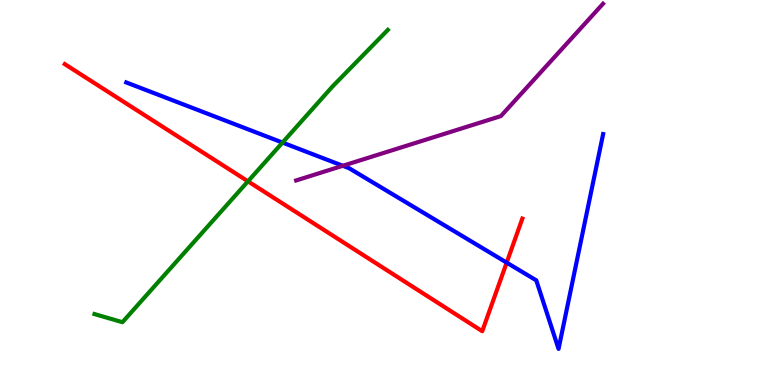[{'lines': ['blue', 'red'], 'intersections': [{'x': 6.54, 'y': 3.18}]}, {'lines': ['green', 'red'], 'intersections': [{'x': 3.2, 'y': 5.29}]}, {'lines': ['purple', 'red'], 'intersections': []}, {'lines': ['blue', 'green'], 'intersections': [{'x': 3.65, 'y': 6.3}]}, {'lines': ['blue', 'purple'], 'intersections': [{'x': 4.42, 'y': 5.69}]}, {'lines': ['green', 'purple'], 'intersections': []}]